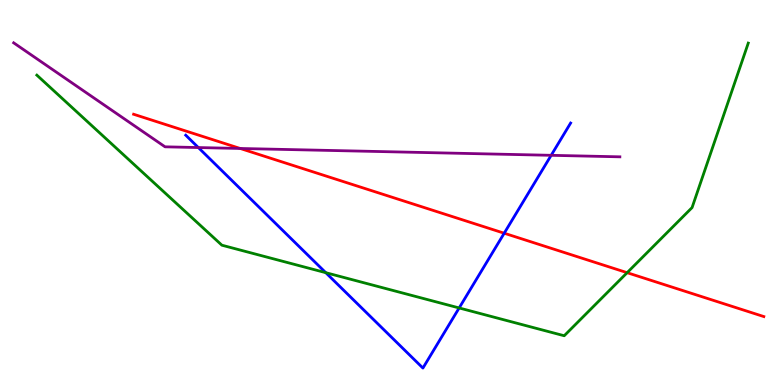[{'lines': ['blue', 'red'], 'intersections': [{'x': 6.51, 'y': 3.94}]}, {'lines': ['green', 'red'], 'intersections': [{'x': 8.09, 'y': 2.92}]}, {'lines': ['purple', 'red'], 'intersections': [{'x': 3.1, 'y': 6.14}]}, {'lines': ['blue', 'green'], 'intersections': [{'x': 4.2, 'y': 2.92}, {'x': 5.92, 'y': 2.0}]}, {'lines': ['blue', 'purple'], 'intersections': [{'x': 2.56, 'y': 6.17}, {'x': 7.11, 'y': 5.97}]}, {'lines': ['green', 'purple'], 'intersections': []}]